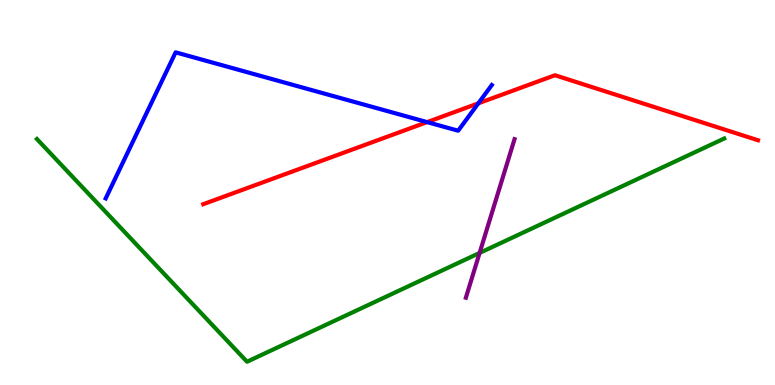[{'lines': ['blue', 'red'], 'intersections': [{'x': 5.51, 'y': 6.83}, {'x': 6.17, 'y': 7.32}]}, {'lines': ['green', 'red'], 'intersections': []}, {'lines': ['purple', 'red'], 'intersections': []}, {'lines': ['blue', 'green'], 'intersections': []}, {'lines': ['blue', 'purple'], 'intersections': []}, {'lines': ['green', 'purple'], 'intersections': [{'x': 6.19, 'y': 3.43}]}]